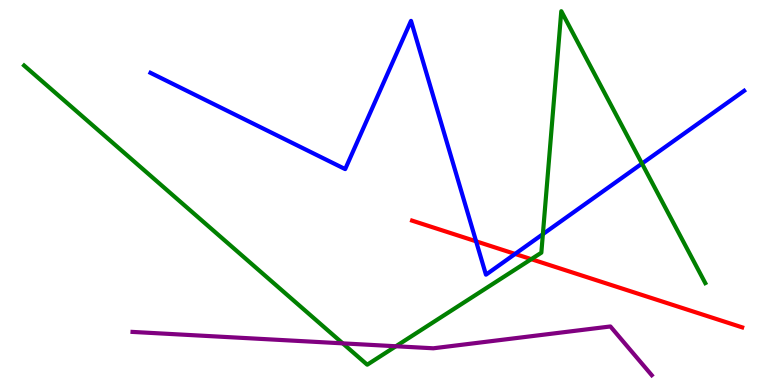[{'lines': ['blue', 'red'], 'intersections': [{'x': 6.14, 'y': 3.73}, {'x': 6.65, 'y': 3.4}]}, {'lines': ['green', 'red'], 'intersections': [{'x': 6.86, 'y': 3.27}]}, {'lines': ['purple', 'red'], 'intersections': []}, {'lines': ['blue', 'green'], 'intersections': [{'x': 7.0, 'y': 3.92}, {'x': 8.28, 'y': 5.75}]}, {'lines': ['blue', 'purple'], 'intersections': []}, {'lines': ['green', 'purple'], 'intersections': [{'x': 4.42, 'y': 1.08}, {'x': 5.11, 'y': 1.01}]}]